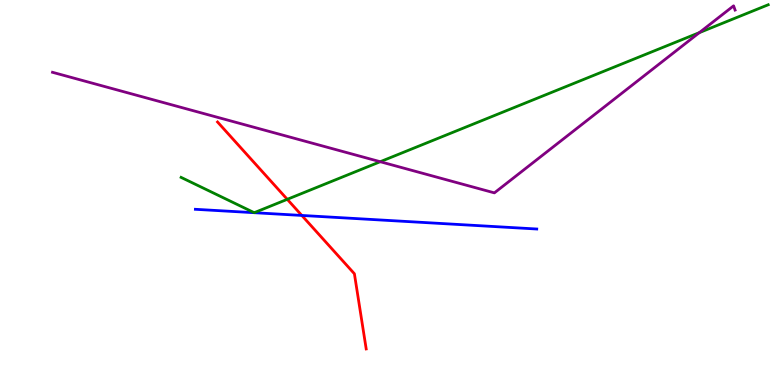[{'lines': ['blue', 'red'], 'intersections': [{'x': 3.89, 'y': 4.4}]}, {'lines': ['green', 'red'], 'intersections': [{'x': 3.71, 'y': 4.82}]}, {'lines': ['purple', 'red'], 'intersections': []}, {'lines': ['blue', 'green'], 'intersections': []}, {'lines': ['blue', 'purple'], 'intersections': []}, {'lines': ['green', 'purple'], 'intersections': [{'x': 4.91, 'y': 5.8}, {'x': 9.02, 'y': 9.15}]}]